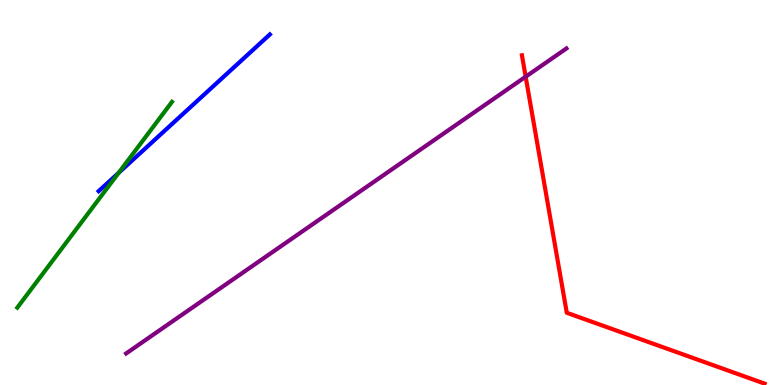[{'lines': ['blue', 'red'], 'intersections': []}, {'lines': ['green', 'red'], 'intersections': []}, {'lines': ['purple', 'red'], 'intersections': [{'x': 6.78, 'y': 8.01}]}, {'lines': ['blue', 'green'], 'intersections': [{'x': 1.53, 'y': 5.51}]}, {'lines': ['blue', 'purple'], 'intersections': []}, {'lines': ['green', 'purple'], 'intersections': []}]